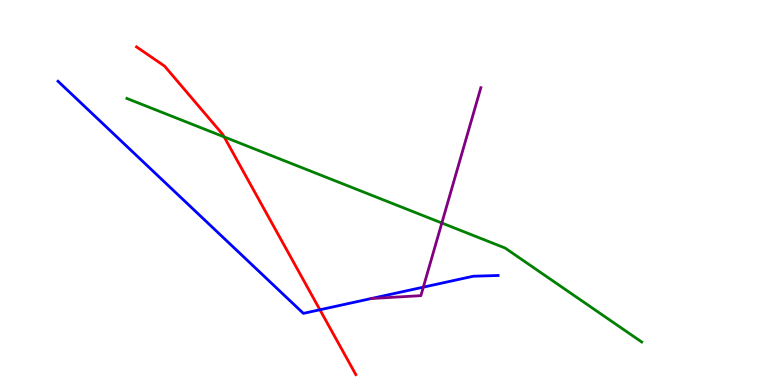[{'lines': ['blue', 'red'], 'intersections': [{'x': 4.13, 'y': 1.95}]}, {'lines': ['green', 'red'], 'intersections': [{'x': 2.89, 'y': 6.44}]}, {'lines': ['purple', 'red'], 'intersections': []}, {'lines': ['blue', 'green'], 'intersections': []}, {'lines': ['blue', 'purple'], 'intersections': [{'x': 4.79, 'y': 2.25}, {'x': 5.46, 'y': 2.54}]}, {'lines': ['green', 'purple'], 'intersections': [{'x': 5.7, 'y': 4.21}]}]